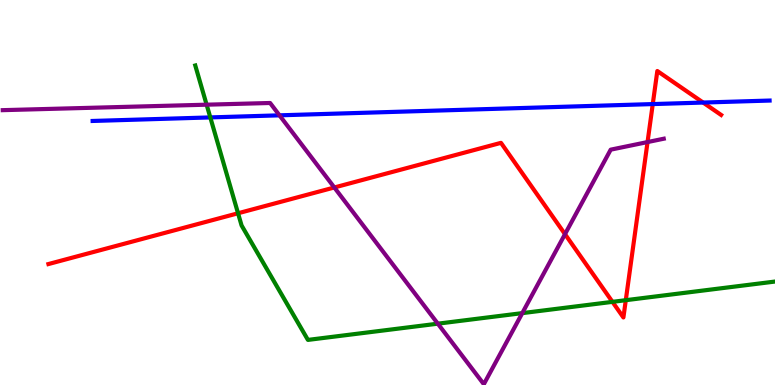[{'lines': ['blue', 'red'], 'intersections': [{'x': 8.42, 'y': 7.3}, {'x': 9.07, 'y': 7.34}]}, {'lines': ['green', 'red'], 'intersections': [{'x': 3.07, 'y': 4.46}, {'x': 7.9, 'y': 2.16}, {'x': 8.07, 'y': 2.2}]}, {'lines': ['purple', 'red'], 'intersections': [{'x': 4.31, 'y': 5.13}, {'x': 7.29, 'y': 3.92}, {'x': 8.36, 'y': 6.31}]}, {'lines': ['blue', 'green'], 'intersections': [{'x': 2.71, 'y': 6.95}]}, {'lines': ['blue', 'purple'], 'intersections': [{'x': 3.61, 'y': 7.0}]}, {'lines': ['green', 'purple'], 'intersections': [{'x': 2.67, 'y': 7.28}, {'x': 5.65, 'y': 1.59}, {'x': 6.74, 'y': 1.87}]}]